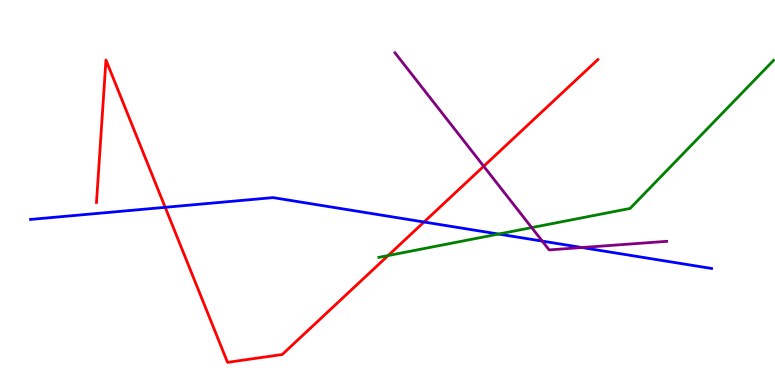[{'lines': ['blue', 'red'], 'intersections': [{'x': 2.13, 'y': 4.62}, {'x': 5.47, 'y': 4.23}]}, {'lines': ['green', 'red'], 'intersections': [{'x': 5.01, 'y': 3.36}]}, {'lines': ['purple', 'red'], 'intersections': [{'x': 6.24, 'y': 5.68}]}, {'lines': ['blue', 'green'], 'intersections': [{'x': 6.43, 'y': 3.92}]}, {'lines': ['blue', 'purple'], 'intersections': [{'x': 7.0, 'y': 3.74}, {'x': 7.51, 'y': 3.57}]}, {'lines': ['green', 'purple'], 'intersections': [{'x': 6.86, 'y': 4.09}]}]